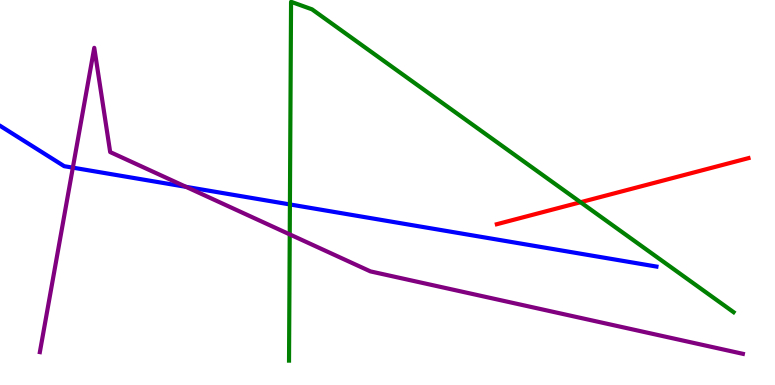[{'lines': ['blue', 'red'], 'intersections': []}, {'lines': ['green', 'red'], 'intersections': [{'x': 7.49, 'y': 4.75}]}, {'lines': ['purple', 'red'], 'intersections': []}, {'lines': ['blue', 'green'], 'intersections': [{'x': 3.74, 'y': 4.69}]}, {'lines': ['blue', 'purple'], 'intersections': [{'x': 0.94, 'y': 5.65}, {'x': 2.4, 'y': 5.15}]}, {'lines': ['green', 'purple'], 'intersections': [{'x': 3.74, 'y': 3.91}]}]